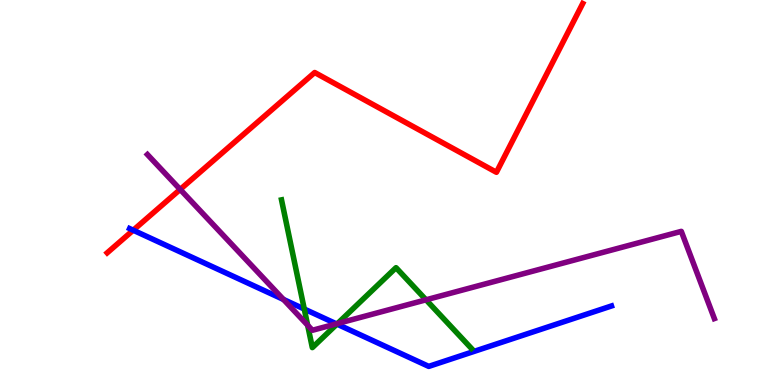[{'lines': ['blue', 'red'], 'intersections': [{'x': 1.72, 'y': 4.02}]}, {'lines': ['green', 'red'], 'intersections': []}, {'lines': ['purple', 'red'], 'intersections': [{'x': 2.32, 'y': 5.08}]}, {'lines': ['blue', 'green'], 'intersections': [{'x': 3.93, 'y': 1.97}, {'x': 4.35, 'y': 1.58}]}, {'lines': ['blue', 'purple'], 'intersections': [{'x': 3.66, 'y': 2.22}, {'x': 4.34, 'y': 1.59}]}, {'lines': ['green', 'purple'], 'intersections': [{'x': 3.97, 'y': 1.55}, {'x': 4.36, 'y': 1.6}, {'x': 5.5, 'y': 2.21}]}]